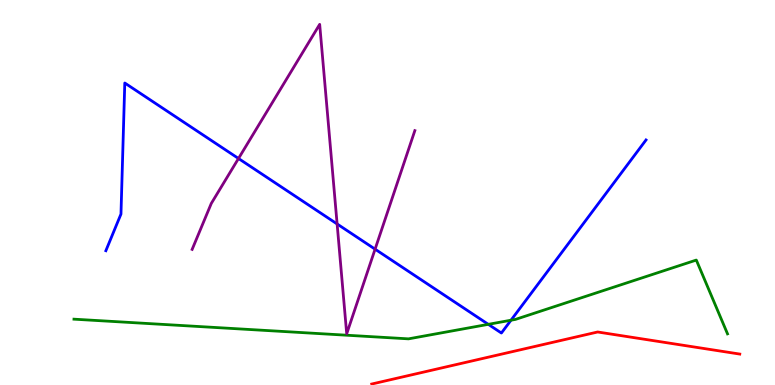[{'lines': ['blue', 'red'], 'intersections': []}, {'lines': ['green', 'red'], 'intersections': []}, {'lines': ['purple', 'red'], 'intersections': []}, {'lines': ['blue', 'green'], 'intersections': [{'x': 6.3, 'y': 1.58}, {'x': 6.59, 'y': 1.68}]}, {'lines': ['blue', 'purple'], 'intersections': [{'x': 3.08, 'y': 5.88}, {'x': 4.35, 'y': 4.18}, {'x': 4.84, 'y': 3.53}]}, {'lines': ['green', 'purple'], 'intersections': []}]